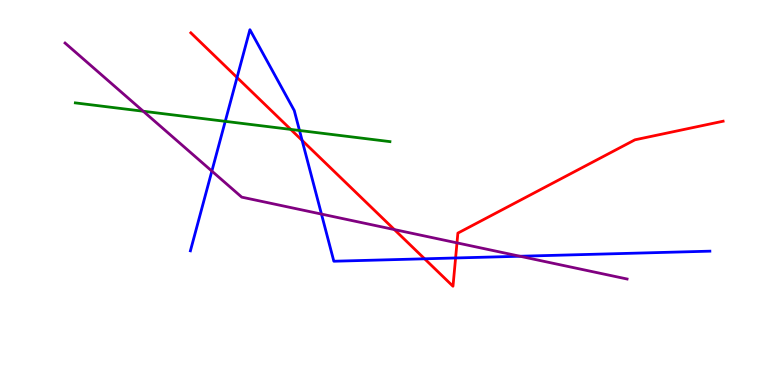[{'lines': ['blue', 'red'], 'intersections': [{'x': 3.06, 'y': 7.99}, {'x': 3.9, 'y': 6.35}, {'x': 5.48, 'y': 3.28}, {'x': 5.88, 'y': 3.3}]}, {'lines': ['green', 'red'], 'intersections': [{'x': 3.75, 'y': 6.64}]}, {'lines': ['purple', 'red'], 'intersections': [{'x': 5.09, 'y': 4.04}, {'x': 5.9, 'y': 3.69}]}, {'lines': ['blue', 'green'], 'intersections': [{'x': 2.91, 'y': 6.85}, {'x': 3.86, 'y': 6.61}]}, {'lines': ['blue', 'purple'], 'intersections': [{'x': 2.73, 'y': 5.56}, {'x': 4.15, 'y': 4.44}, {'x': 6.71, 'y': 3.34}]}, {'lines': ['green', 'purple'], 'intersections': [{'x': 1.85, 'y': 7.11}]}]